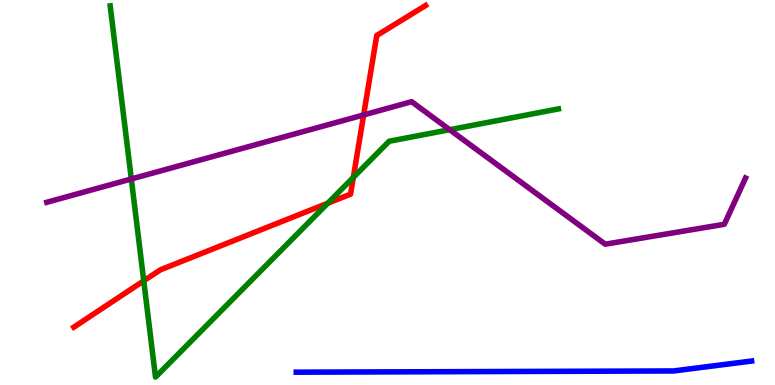[{'lines': ['blue', 'red'], 'intersections': []}, {'lines': ['green', 'red'], 'intersections': [{'x': 1.85, 'y': 2.71}, {'x': 4.23, 'y': 4.72}, {'x': 4.56, 'y': 5.39}]}, {'lines': ['purple', 'red'], 'intersections': [{'x': 4.69, 'y': 7.01}]}, {'lines': ['blue', 'green'], 'intersections': []}, {'lines': ['blue', 'purple'], 'intersections': []}, {'lines': ['green', 'purple'], 'intersections': [{'x': 1.69, 'y': 5.35}, {'x': 5.8, 'y': 6.63}]}]